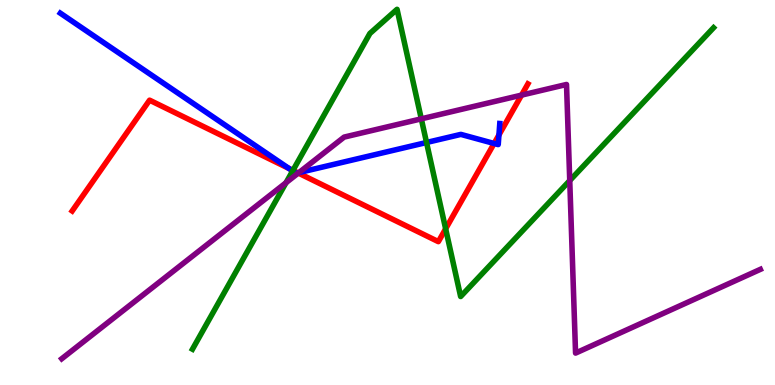[{'lines': ['blue', 'red'], 'intersections': [{'x': 3.73, 'y': 5.63}, {'x': 3.84, 'y': 5.51}, {'x': 6.38, 'y': 6.27}, {'x': 6.44, 'y': 6.5}]}, {'lines': ['green', 'red'], 'intersections': [{'x': 3.78, 'y': 5.57}, {'x': 5.75, 'y': 4.06}]}, {'lines': ['purple', 'red'], 'intersections': [{'x': 3.85, 'y': 5.51}, {'x': 6.73, 'y': 7.53}]}, {'lines': ['blue', 'green'], 'intersections': [{'x': 3.78, 'y': 5.56}, {'x': 5.5, 'y': 6.3}]}, {'lines': ['blue', 'purple'], 'intersections': [{'x': 3.86, 'y': 5.52}]}, {'lines': ['green', 'purple'], 'intersections': [{'x': 3.69, 'y': 5.25}, {'x': 5.44, 'y': 6.91}, {'x': 7.35, 'y': 5.31}]}]